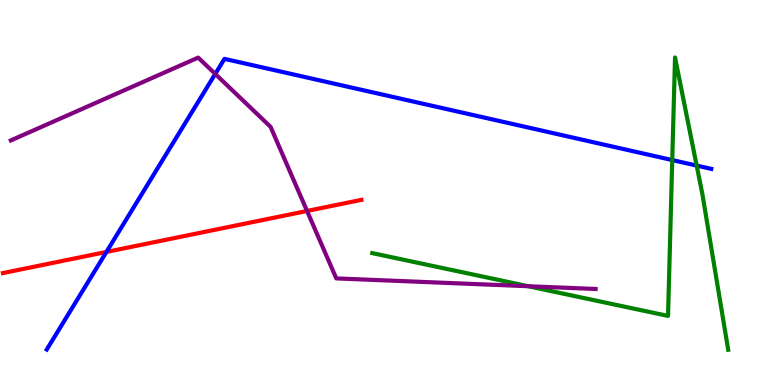[{'lines': ['blue', 'red'], 'intersections': [{'x': 1.37, 'y': 3.46}]}, {'lines': ['green', 'red'], 'intersections': []}, {'lines': ['purple', 'red'], 'intersections': [{'x': 3.96, 'y': 4.52}]}, {'lines': ['blue', 'green'], 'intersections': [{'x': 8.67, 'y': 5.84}, {'x': 8.99, 'y': 5.7}]}, {'lines': ['blue', 'purple'], 'intersections': [{'x': 2.78, 'y': 8.08}]}, {'lines': ['green', 'purple'], 'intersections': [{'x': 6.82, 'y': 2.57}]}]